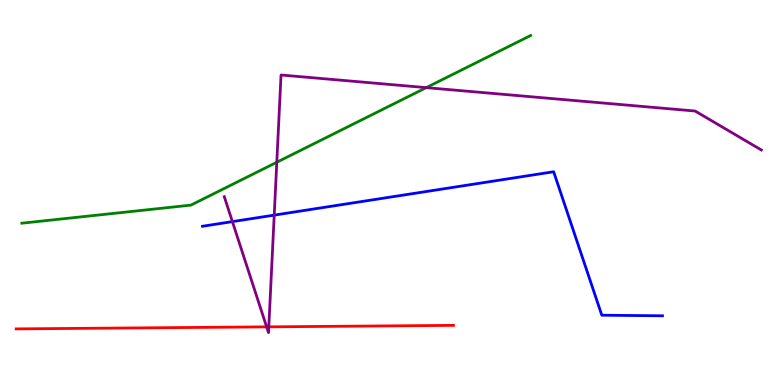[{'lines': ['blue', 'red'], 'intersections': []}, {'lines': ['green', 'red'], 'intersections': []}, {'lines': ['purple', 'red'], 'intersections': [{'x': 3.44, 'y': 1.51}, {'x': 3.47, 'y': 1.51}]}, {'lines': ['blue', 'green'], 'intersections': []}, {'lines': ['blue', 'purple'], 'intersections': [{'x': 3.0, 'y': 4.24}, {'x': 3.54, 'y': 4.41}]}, {'lines': ['green', 'purple'], 'intersections': [{'x': 3.57, 'y': 5.79}, {'x': 5.5, 'y': 7.72}]}]